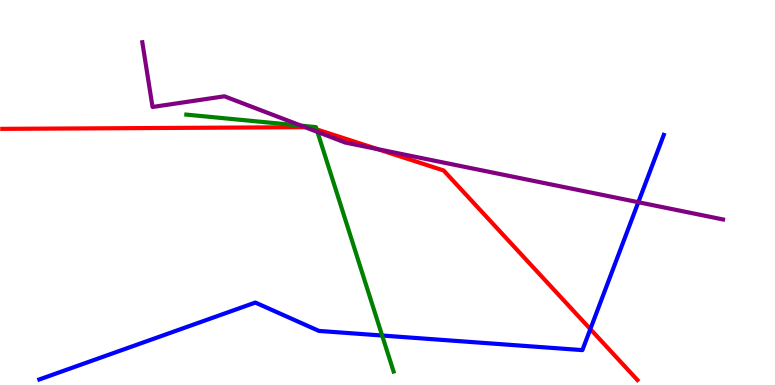[{'lines': ['blue', 'red'], 'intersections': [{'x': 7.62, 'y': 1.45}]}, {'lines': ['green', 'red'], 'intersections': [{'x': 4.09, 'y': 6.64}]}, {'lines': ['purple', 'red'], 'intersections': [{'x': 3.94, 'y': 6.7}, {'x': 4.87, 'y': 6.13}]}, {'lines': ['blue', 'green'], 'intersections': [{'x': 4.93, 'y': 1.29}]}, {'lines': ['blue', 'purple'], 'intersections': [{'x': 8.24, 'y': 4.75}]}, {'lines': ['green', 'purple'], 'intersections': [{'x': 3.89, 'y': 6.74}, {'x': 4.1, 'y': 6.57}]}]